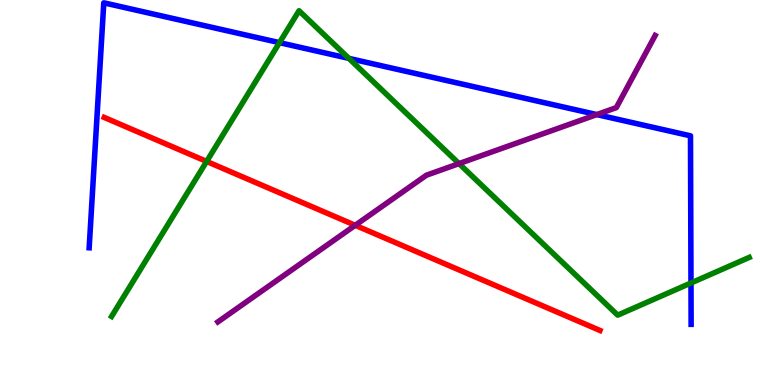[{'lines': ['blue', 'red'], 'intersections': []}, {'lines': ['green', 'red'], 'intersections': [{'x': 2.67, 'y': 5.81}]}, {'lines': ['purple', 'red'], 'intersections': [{'x': 4.58, 'y': 4.15}]}, {'lines': ['blue', 'green'], 'intersections': [{'x': 3.61, 'y': 8.89}, {'x': 4.5, 'y': 8.48}, {'x': 8.92, 'y': 2.65}]}, {'lines': ['blue', 'purple'], 'intersections': [{'x': 7.7, 'y': 7.02}]}, {'lines': ['green', 'purple'], 'intersections': [{'x': 5.92, 'y': 5.75}]}]